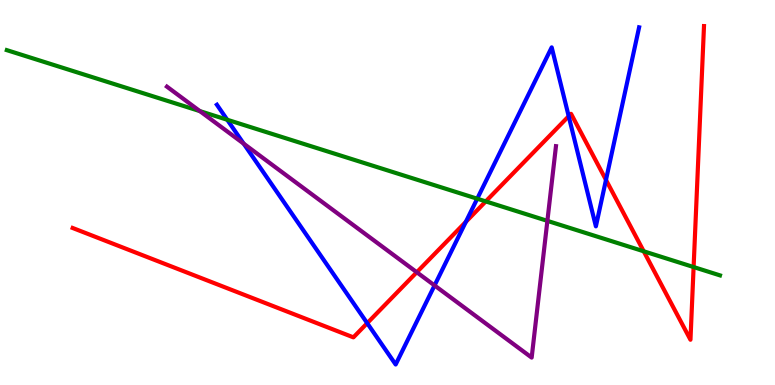[{'lines': ['blue', 'red'], 'intersections': [{'x': 4.74, 'y': 1.61}, {'x': 6.01, 'y': 4.24}, {'x': 7.34, 'y': 6.98}, {'x': 7.82, 'y': 5.33}]}, {'lines': ['green', 'red'], 'intersections': [{'x': 6.27, 'y': 4.77}, {'x': 8.31, 'y': 3.47}, {'x': 8.95, 'y': 3.06}]}, {'lines': ['purple', 'red'], 'intersections': [{'x': 5.38, 'y': 2.93}]}, {'lines': ['blue', 'green'], 'intersections': [{'x': 2.93, 'y': 6.89}, {'x': 6.16, 'y': 4.84}]}, {'lines': ['blue', 'purple'], 'intersections': [{'x': 3.14, 'y': 6.27}, {'x': 5.61, 'y': 2.59}]}, {'lines': ['green', 'purple'], 'intersections': [{'x': 2.58, 'y': 7.11}, {'x': 7.06, 'y': 4.26}]}]